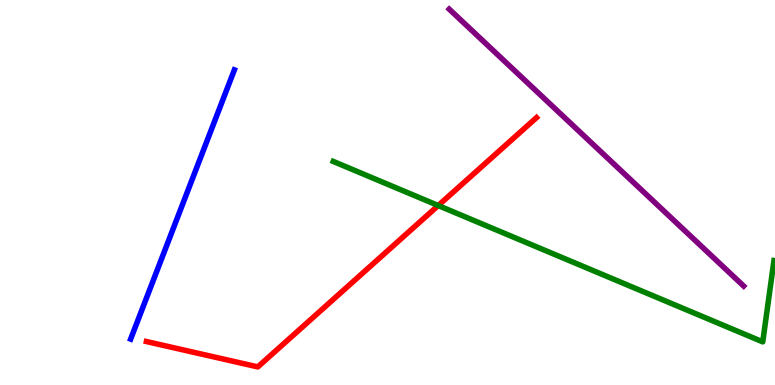[{'lines': ['blue', 'red'], 'intersections': []}, {'lines': ['green', 'red'], 'intersections': [{'x': 5.65, 'y': 4.66}]}, {'lines': ['purple', 'red'], 'intersections': []}, {'lines': ['blue', 'green'], 'intersections': []}, {'lines': ['blue', 'purple'], 'intersections': []}, {'lines': ['green', 'purple'], 'intersections': []}]